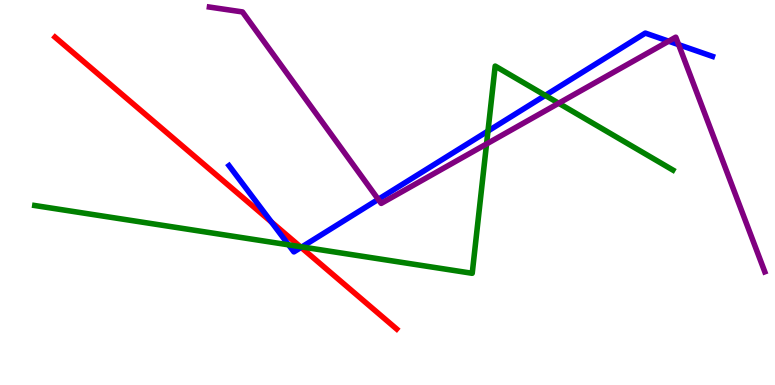[{'lines': ['blue', 'red'], 'intersections': [{'x': 3.5, 'y': 4.23}, {'x': 3.89, 'y': 3.57}]}, {'lines': ['green', 'red'], 'intersections': [{'x': 3.87, 'y': 3.59}]}, {'lines': ['purple', 'red'], 'intersections': []}, {'lines': ['blue', 'green'], 'intersections': [{'x': 3.72, 'y': 3.64}, {'x': 3.9, 'y': 3.59}, {'x': 6.3, 'y': 6.6}, {'x': 7.04, 'y': 7.52}]}, {'lines': ['blue', 'purple'], 'intersections': [{'x': 4.88, 'y': 4.82}, {'x': 8.63, 'y': 8.93}, {'x': 8.76, 'y': 8.84}]}, {'lines': ['green', 'purple'], 'intersections': [{'x': 6.28, 'y': 6.26}, {'x': 7.21, 'y': 7.32}]}]